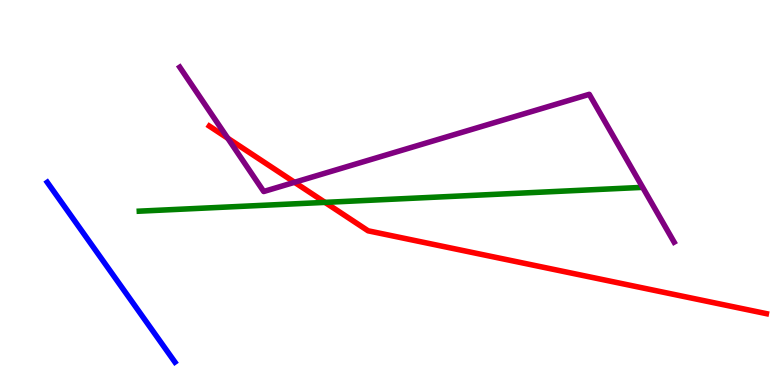[{'lines': ['blue', 'red'], 'intersections': []}, {'lines': ['green', 'red'], 'intersections': [{'x': 4.19, 'y': 4.74}]}, {'lines': ['purple', 'red'], 'intersections': [{'x': 2.94, 'y': 6.41}, {'x': 3.8, 'y': 5.27}]}, {'lines': ['blue', 'green'], 'intersections': []}, {'lines': ['blue', 'purple'], 'intersections': []}, {'lines': ['green', 'purple'], 'intersections': []}]